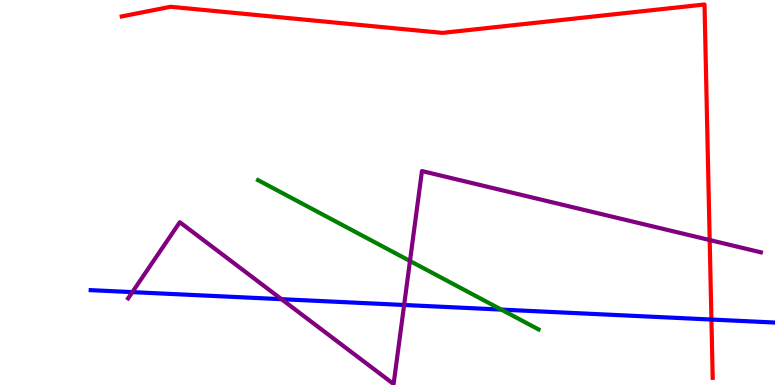[{'lines': ['blue', 'red'], 'intersections': [{'x': 9.18, 'y': 1.7}]}, {'lines': ['green', 'red'], 'intersections': []}, {'lines': ['purple', 'red'], 'intersections': [{'x': 9.16, 'y': 3.77}]}, {'lines': ['blue', 'green'], 'intersections': [{'x': 6.47, 'y': 1.96}]}, {'lines': ['blue', 'purple'], 'intersections': [{'x': 1.71, 'y': 2.41}, {'x': 3.63, 'y': 2.23}, {'x': 5.21, 'y': 2.08}]}, {'lines': ['green', 'purple'], 'intersections': [{'x': 5.29, 'y': 3.22}]}]